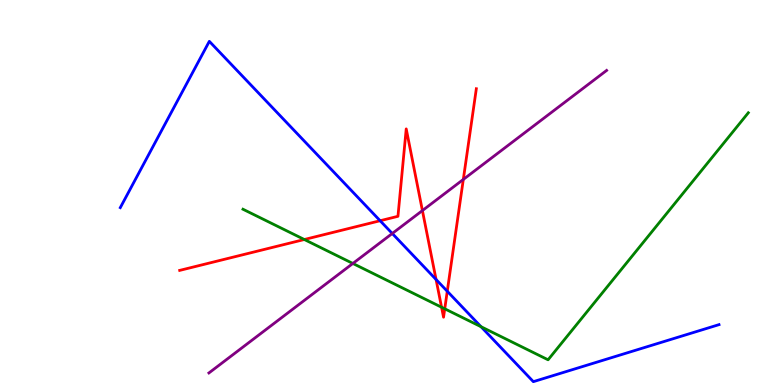[{'lines': ['blue', 'red'], 'intersections': [{'x': 4.9, 'y': 4.27}, {'x': 5.63, 'y': 2.74}, {'x': 5.77, 'y': 2.43}]}, {'lines': ['green', 'red'], 'intersections': [{'x': 3.93, 'y': 3.78}, {'x': 5.7, 'y': 2.02}, {'x': 5.74, 'y': 1.98}]}, {'lines': ['purple', 'red'], 'intersections': [{'x': 5.45, 'y': 4.53}, {'x': 5.98, 'y': 5.34}]}, {'lines': ['blue', 'green'], 'intersections': [{'x': 6.21, 'y': 1.51}]}, {'lines': ['blue', 'purple'], 'intersections': [{'x': 5.06, 'y': 3.94}]}, {'lines': ['green', 'purple'], 'intersections': [{'x': 4.55, 'y': 3.16}]}]